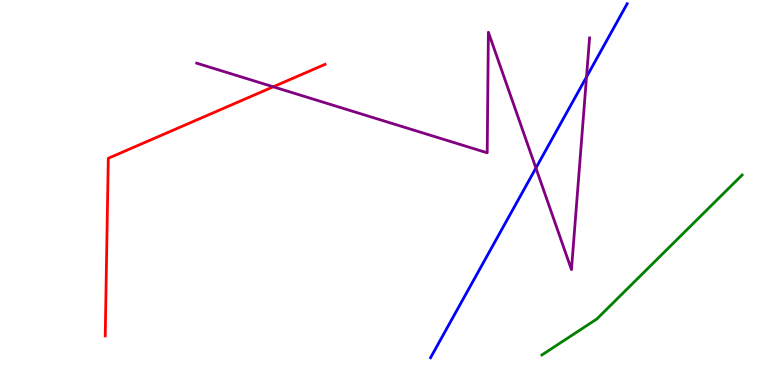[{'lines': ['blue', 'red'], 'intersections': []}, {'lines': ['green', 'red'], 'intersections': []}, {'lines': ['purple', 'red'], 'intersections': [{'x': 3.53, 'y': 7.75}]}, {'lines': ['blue', 'green'], 'intersections': []}, {'lines': ['blue', 'purple'], 'intersections': [{'x': 6.91, 'y': 5.64}, {'x': 7.57, 'y': 8.0}]}, {'lines': ['green', 'purple'], 'intersections': []}]